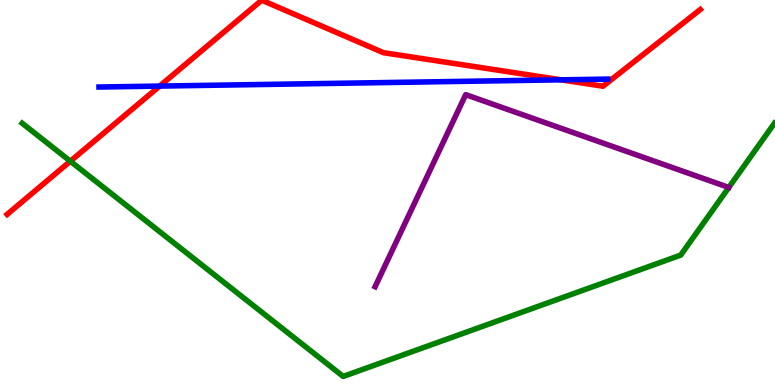[{'lines': ['blue', 'red'], 'intersections': [{'x': 2.06, 'y': 7.76}, {'x': 7.24, 'y': 7.93}]}, {'lines': ['green', 'red'], 'intersections': [{'x': 0.908, 'y': 5.81}]}, {'lines': ['purple', 'red'], 'intersections': []}, {'lines': ['blue', 'green'], 'intersections': []}, {'lines': ['blue', 'purple'], 'intersections': []}, {'lines': ['green', 'purple'], 'intersections': []}]